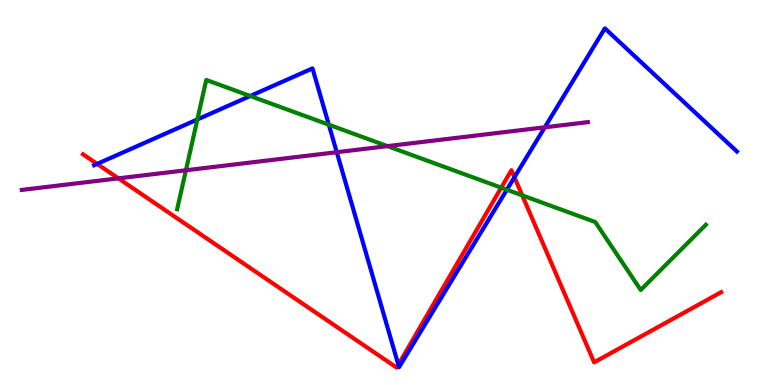[{'lines': ['blue', 'red'], 'intersections': [{'x': 1.25, 'y': 5.74}, {'x': 5.14, 'y': 0.529}, {'x': 6.64, 'y': 5.4}]}, {'lines': ['green', 'red'], 'intersections': [{'x': 6.47, 'y': 5.13}, {'x': 6.74, 'y': 4.93}]}, {'lines': ['purple', 'red'], 'intersections': [{'x': 1.53, 'y': 5.37}]}, {'lines': ['blue', 'green'], 'intersections': [{'x': 2.55, 'y': 6.9}, {'x': 3.23, 'y': 7.51}, {'x': 4.24, 'y': 6.76}, {'x': 6.54, 'y': 5.07}]}, {'lines': ['blue', 'purple'], 'intersections': [{'x': 4.35, 'y': 6.05}, {'x': 7.03, 'y': 6.69}]}, {'lines': ['green', 'purple'], 'intersections': [{'x': 2.4, 'y': 5.58}, {'x': 5.0, 'y': 6.2}]}]